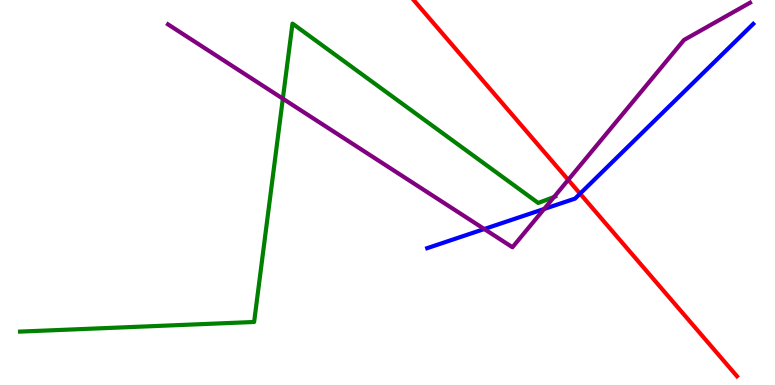[{'lines': ['blue', 'red'], 'intersections': [{'x': 7.48, 'y': 4.97}]}, {'lines': ['green', 'red'], 'intersections': []}, {'lines': ['purple', 'red'], 'intersections': [{'x': 7.33, 'y': 5.33}]}, {'lines': ['blue', 'green'], 'intersections': []}, {'lines': ['blue', 'purple'], 'intersections': [{'x': 6.25, 'y': 4.05}, {'x': 7.02, 'y': 4.57}]}, {'lines': ['green', 'purple'], 'intersections': [{'x': 3.65, 'y': 7.44}, {'x': 7.15, 'y': 4.88}]}]